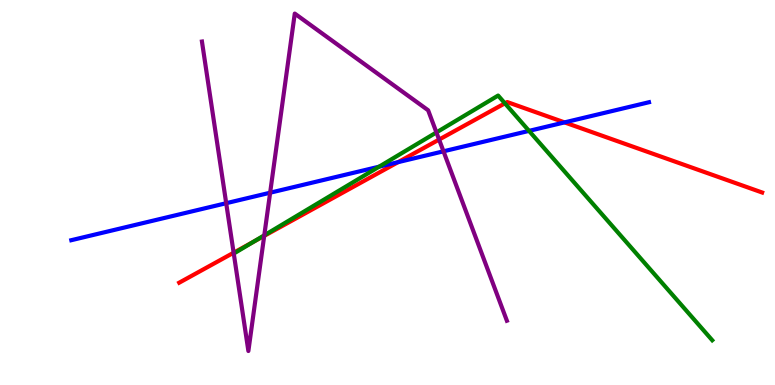[{'lines': ['blue', 'red'], 'intersections': [{'x': 5.14, 'y': 5.79}, {'x': 7.28, 'y': 6.82}]}, {'lines': ['green', 'red'], 'intersections': [{'x': 3.27, 'y': 3.71}, {'x': 6.52, 'y': 7.32}]}, {'lines': ['purple', 'red'], 'intersections': [{'x': 3.01, 'y': 3.44}, {'x': 3.41, 'y': 3.87}, {'x': 5.67, 'y': 6.37}]}, {'lines': ['blue', 'green'], 'intersections': [{'x': 4.89, 'y': 5.67}, {'x': 6.83, 'y': 6.6}]}, {'lines': ['blue', 'purple'], 'intersections': [{'x': 2.92, 'y': 4.72}, {'x': 3.49, 'y': 4.99}, {'x': 5.72, 'y': 6.07}]}, {'lines': ['green', 'purple'], 'intersections': [{'x': 3.41, 'y': 3.89}, {'x': 5.63, 'y': 6.56}]}]